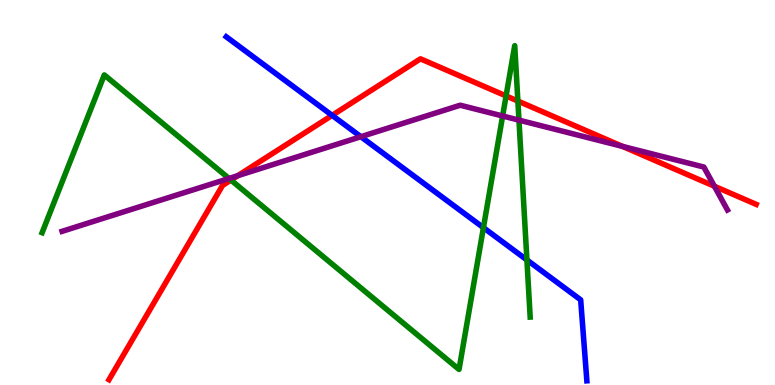[{'lines': ['blue', 'red'], 'intersections': [{'x': 4.29, 'y': 7.0}]}, {'lines': ['green', 'red'], 'intersections': [{'x': 2.98, 'y': 5.32}, {'x': 6.53, 'y': 7.51}, {'x': 6.68, 'y': 7.38}]}, {'lines': ['purple', 'red'], 'intersections': [{'x': 3.07, 'y': 5.44}, {'x': 8.03, 'y': 6.2}, {'x': 9.22, 'y': 5.16}]}, {'lines': ['blue', 'green'], 'intersections': [{'x': 6.24, 'y': 4.09}, {'x': 6.8, 'y': 3.25}]}, {'lines': ['blue', 'purple'], 'intersections': [{'x': 4.66, 'y': 6.45}]}, {'lines': ['green', 'purple'], 'intersections': [{'x': 2.95, 'y': 5.36}, {'x': 6.49, 'y': 6.99}, {'x': 6.7, 'y': 6.88}]}]